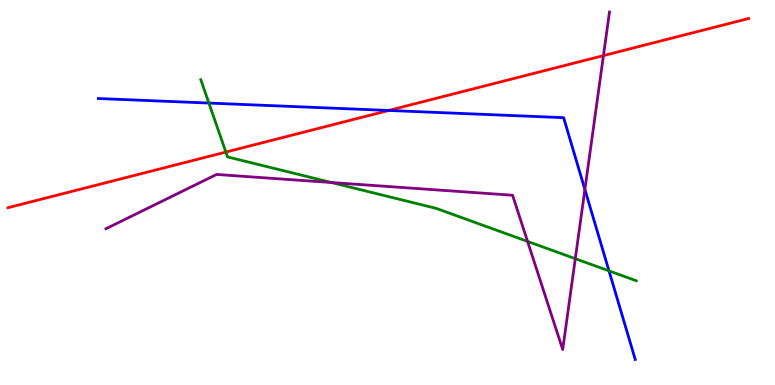[{'lines': ['blue', 'red'], 'intersections': [{'x': 5.02, 'y': 7.13}]}, {'lines': ['green', 'red'], 'intersections': [{'x': 2.91, 'y': 6.05}]}, {'lines': ['purple', 'red'], 'intersections': [{'x': 7.79, 'y': 8.56}]}, {'lines': ['blue', 'green'], 'intersections': [{'x': 2.7, 'y': 7.32}, {'x': 7.86, 'y': 2.96}]}, {'lines': ['blue', 'purple'], 'intersections': [{'x': 7.55, 'y': 5.08}]}, {'lines': ['green', 'purple'], 'intersections': [{'x': 4.28, 'y': 5.26}, {'x': 6.81, 'y': 3.73}, {'x': 7.42, 'y': 3.28}]}]